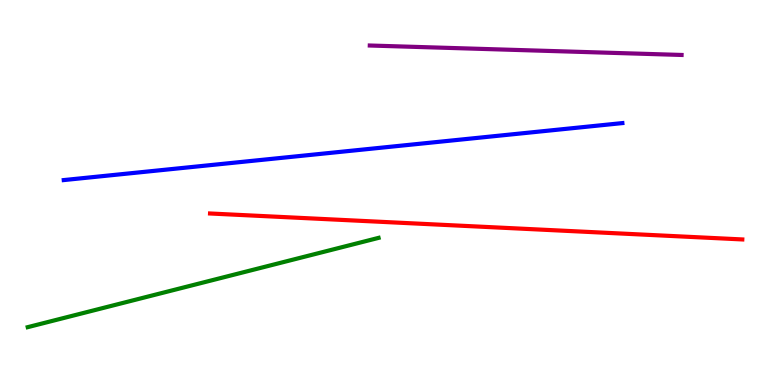[{'lines': ['blue', 'red'], 'intersections': []}, {'lines': ['green', 'red'], 'intersections': []}, {'lines': ['purple', 'red'], 'intersections': []}, {'lines': ['blue', 'green'], 'intersections': []}, {'lines': ['blue', 'purple'], 'intersections': []}, {'lines': ['green', 'purple'], 'intersections': []}]